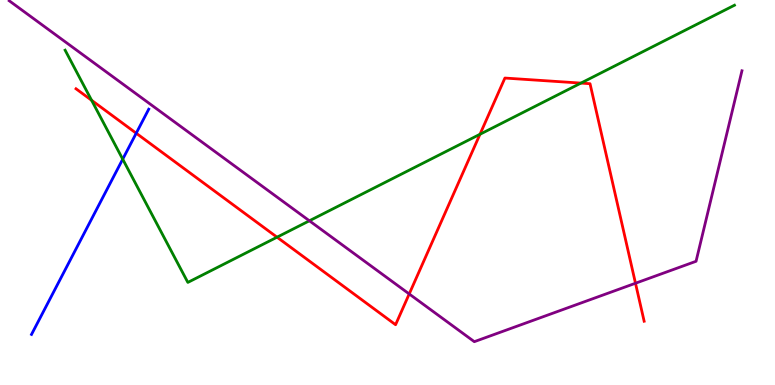[{'lines': ['blue', 'red'], 'intersections': [{'x': 1.76, 'y': 6.54}]}, {'lines': ['green', 'red'], 'intersections': [{'x': 1.18, 'y': 7.4}, {'x': 3.57, 'y': 3.84}, {'x': 6.19, 'y': 6.51}, {'x': 7.5, 'y': 7.84}]}, {'lines': ['purple', 'red'], 'intersections': [{'x': 5.28, 'y': 2.36}, {'x': 8.2, 'y': 2.64}]}, {'lines': ['blue', 'green'], 'intersections': [{'x': 1.58, 'y': 5.87}]}, {'lines': ['blue', 'purple'], 'intersections': []}, {'lines': ['green', 'purple'], 'intersections': [{'x': 3.99, 'y': 4.27}]}]